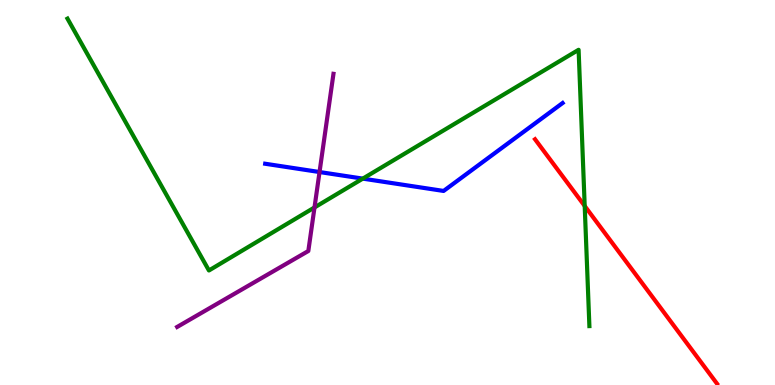[{'lines': ['blue', 'red'], 'intersections': []}, {'lines': ['green', 'red'], 'intersections': [{'x': 7.54, 'y': 4.65}]}, {'lines': ['purple', 'red'], 'intersections': []}, {'lines': ['blue', 'green'], 'intersections': [{'x': 4.68, 'y': 5.36}]}, {'lines': ['blue', 'purple'], 'intersections': [{'x': 4.12, 'y': 5.53}]}, {'lines': ['green', 'purple'], 'intersections': [{'x': 4.06, 'y': 4.61}]}]